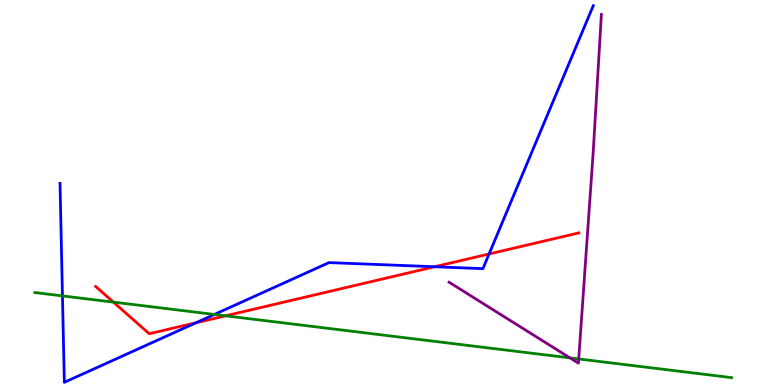[{'lines': ['blue', 'red'], 'intersections': [{'x': 2.53, 'y': 1.62}, {'x': 5.61, 'y': 3.07}, {'x': 6.31, 'y': 3.4}]}, {'lines': ['green', 'red'], 'intersections': [{'x': 1.46, 'y': 2.15}, {'x': 2.91, 'y': 1.8}]}, {'lines': ['purple', 'red'], 'intersections': []}, {'lines': ['blue', 'green'], 'intersections': [{'x': 0.806, 'y': 2.31}, {'x': 2.77, 'y': 1.83}]}, {'lines': ['blue', 'purple'], 'intersections': []}, {'lines': ['green', 'purple'], 'intersections': [{'x': 7.35, 'y': 0.704}, {'x': 7.47, 'y': 0.676}]}]